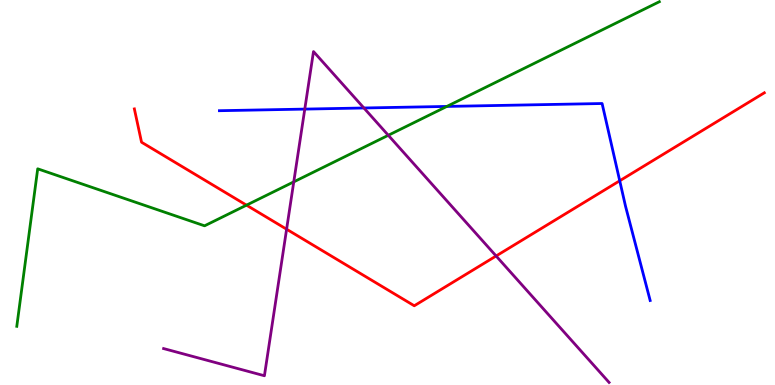[{'lines': ['blue', 'red'], 'intersections': [{'x': 8.0, 'y': 5.3}]}, {'lines': ['green', 'red'], 'intersections': [{'x': 3.18, 'y': 4.67}]}, {'lines': ['purple', 'red'], 'intersections': [{'x': 3.7, 'y': 4.05}, {'x': 6.4, 'y': 3.35}]}, {'lines': ['blue', 'green'], 'intersections': [{'x': 5.77, 'y': 7.24}]}, {'lines': ['blue', 'purple'], 'intersections': [{'x': 3.93, 'y': 7.17}, {'x': 4.7, 'y': 7.2}]}, {'lines': ['green', 'purple'], 'intersections': [{'x': 3.79, 'y': 5.28}, {'x': 5.01, 'y': 6.49}]}]